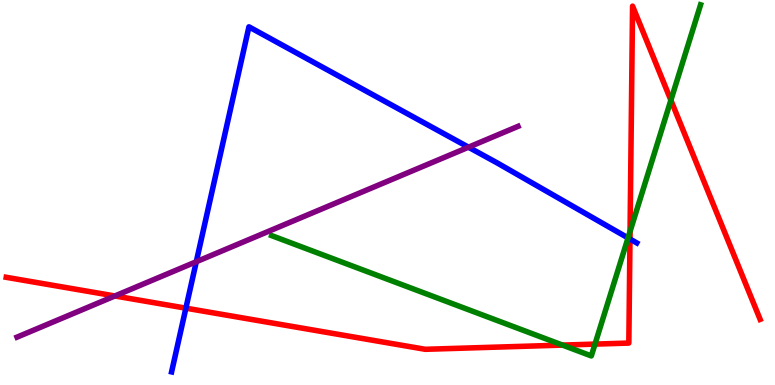[{'lines': ['blue', 'red'], 'intersections': [{'x': 2.4, 'y': 2.0}, {'x': 8.13, 'y': 3.79}]}, {'lines': ['green', 'red'], 'intersections': [{'x': 7.26, 'y': 1.04}, {'x': 7.68, 'y': 1.06}, {'x': 8.13, 'y': 3.99}, {'x': 8.66, 'y': 7.4}]}, {'lines': ['purple', 'red'], 'intersections': [{'x': 1.48, 'y': 2.31}]}, {'lines': ['blue', 'green'], 'intersections': [{'x': 8.1, 'y': 3.82}]}, {'lines': ['blue', 'purple'], 'intersections': [{'x': 2.53, 'y': 3.2}, {'x': 6.05, 'y': 6.18}]}, {'lines': ['green', 'purple'], 'intersections': []}]